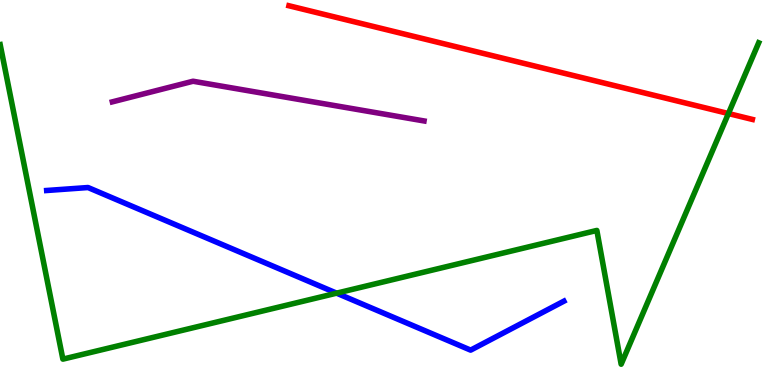[{'lines': ['blue', 'red'], 'intersections': []}, {'lines': ['green', 'red'], 'intersections': [{'x': 9.4, 'y': 7.05}]}, {'lines': ['purple', 'red'], 'intersections': []}, {'lines': ['blue', 'green'], 'intersections': [{'x': 4.34, 'y': 2.39}]}, {'lines': ['blue', 'purple'], 'intersections': []}, {'lines': ['green', 'purple'], 'intersections': []}]